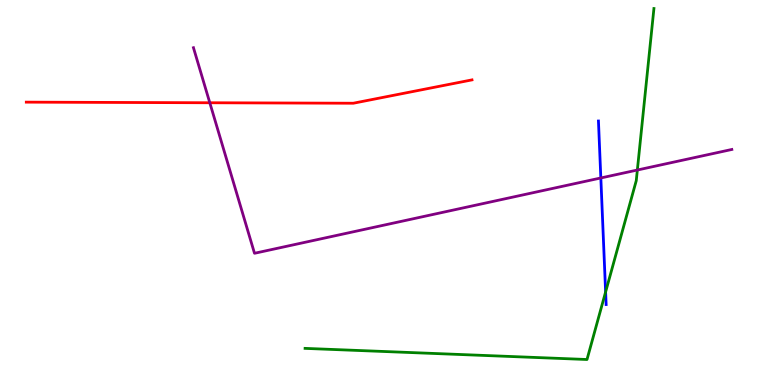[{'lines': ['blue', 'red'], 'intersections': []}, {'lines': ['green', 'red'], 'intersections': []}, {'lines': ['purple', 'red'], 'intersections': [{'x': 2.71, 'y': 7.33}]}, {'lines': ['blue', 'green'], 'intersections': [{'x': 7.81, 'y': 2.42}]}, {'lines': ['blue', 'purple'], 'intersections': [{'x': 7.75, 'y': 5.38}]}, {'lines': ['green', 'purple'], 'intersections': [{'x': 8.22, 'y': 5.58}]}]